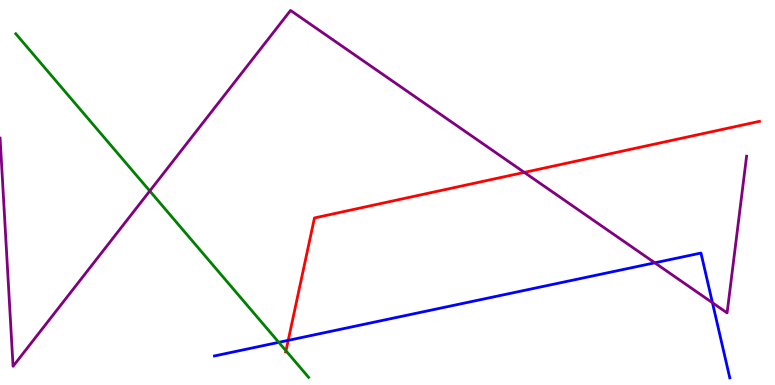[{'lines': ['blue', 'red'], 'intersections': [{'x': 3.72, 'y': 1.16}]}, {'lines': ['green', 'red'], 'intersections': [{'x': 3.69, 'y': 0.889}]}, {'lines': ['purple', 'red'], 'intersections': [{'x': 6.77, 'y': 5.52}]}, {'lines': ['blue', 'green'], 'intersections': [{'x': 3.6, 'y': 1.11}]}, {'lines': ['blue', 'purple'], 'intersections': [{'x': 8.45, 'y': 3.17}, {'x': 9.19, 'y': 2.14}]}, {'lines': ['green', 'purple'], 'intersections': [{'x': 1.93, 'y': 5.04}]}]